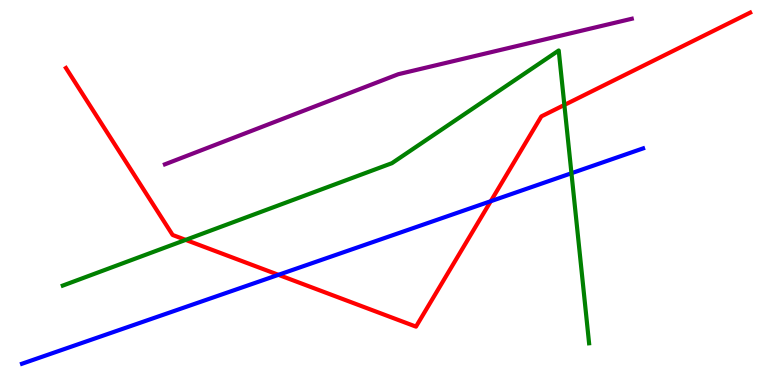[{'lines': ['blue', 'red'], 'intersections': [{'x': 3.59, 'y': 2.86}, {'x': 6.33, 'y': 4.77}]}, {'lines': ['green', 'red'], 'intersections': [{'x': 2.4, 'y': 3.77}, {'x': 7.28, 'y': 7.27}]}, {'lines': ['purple', 'red'], 'intersections': []}, {'lines': ['blue', 'green'], 'intersections': [{'x': 7.37, 'y': 5.5}]}, {'lines': ['blue', 'purple'], 'intersections': []}, {'lines': ['green', 'purple'], 'intersections': []}]